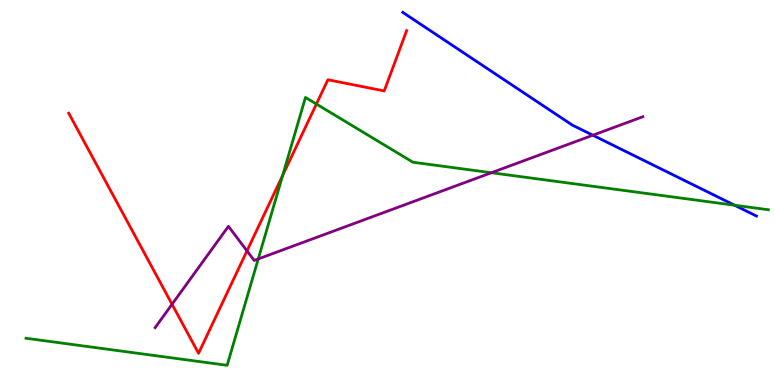[{'lines': ['blue', 'red'], 'intersections': []}, {'lines': ['green', 'red'], 'intersections': [{'x': 3.65, 'y': 5.44}, {'x': 4.08, 'y': 7.3}]}, {'lines': ['purple', 'red'], 'intersections': [{'x': 2.22, 'y': 2.1}, {'x': 3.19, 'y': 3.48}]}, {'lines': ['blue', 'green'], 'intersections': [{'x': 9.48, 'y': 4.67}]}, {'lines': ['blue', 'purple'], 'intersections': [{'x': 7.65, 'y': 6.49}]}, {'lines': ['green', 'purple'], 'intersections': [{'x': 3.33, 'y': 3.27}, {'x': 6.34, 'y': 5.51}]}]